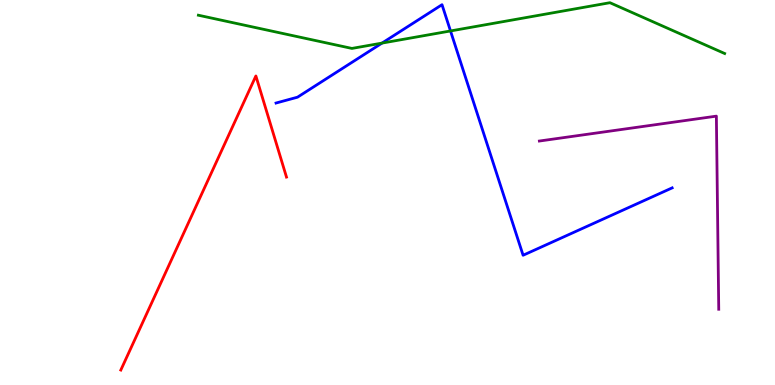[{'lines': ['blue', 'red'], 'intersections': []}, {'lines': ['green', 'red'], 'intersections': []}, {'lines': ['purple', 'red'], 'intersections': []}, {'lines': ['blue', 'green'], 'intersections': [{'x': 4.93, 'y': 8.88}, {'x': 5.81, 'y': 9.2}]}, {'lines': ['blue', 'purple'], 'intersections': []}, {'lines': ['green', 'purple'], 'intersections': []}]